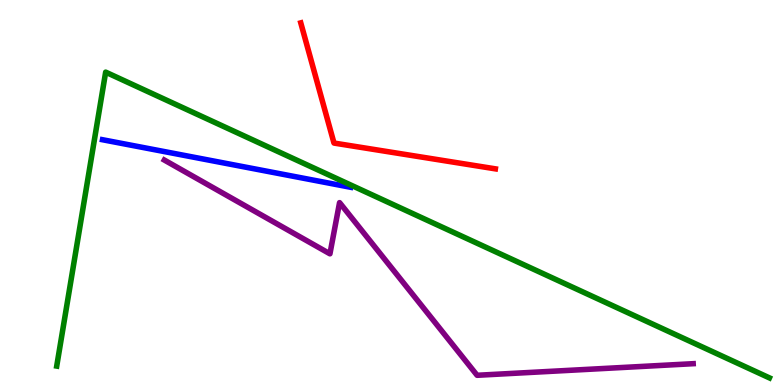[{'lines': ['blue', 'red'], 'intersections': []}, {'lines': ['green', 'red'], 'intersections': []}, {'lines': ['purple', 'red'], 'intersections': []}, {'lines': ['blue', 'green'], 'intersections': []}, {'lines': ['blue', 'purple'], 'intersections': []}, {'lines': ['green', 'purple'], 'intersections': []}]